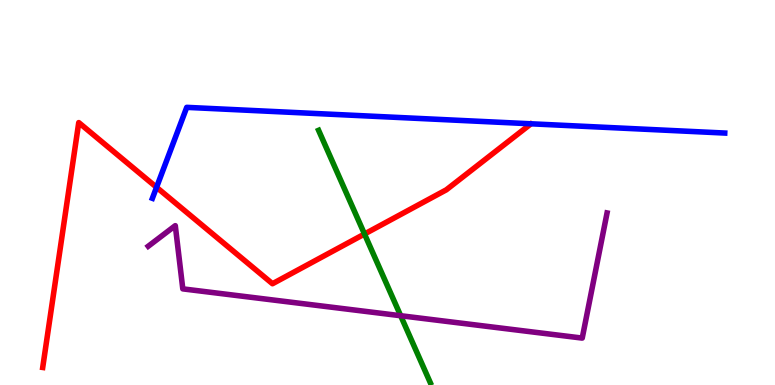[{'lines': ['blue', 'red'], 'intersections': [{'x': 2.02, 'y': 5.14}]}, {'lines': ['green', 'red'], 'intersections': [{'x': 4.7, 'y': 3.92}]}, {'lines': ['purple', 'red'], 'intersections': []}, {'lines': ['blue', 'green'], 'intersections': []}, {'lines': ['blue', 'purple'], 'intersections': []}, {'lines': ['green', 'purple'], 'intersections': [{'x': 5.17, 'y': 1.8}]}]